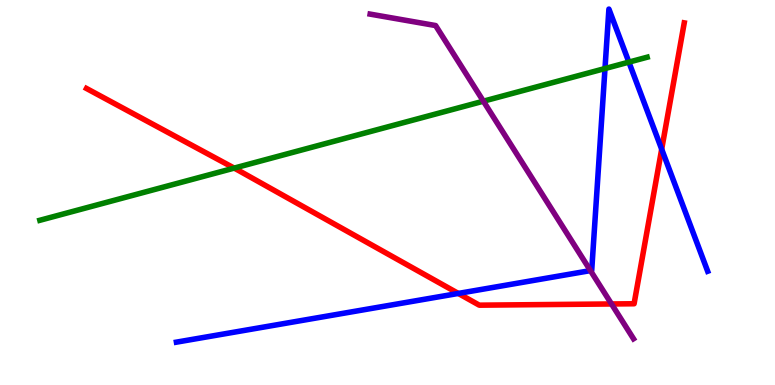[{'lines': ['blue', 'red'], 'intersections': [{'x': 5.91, 'y': 2.38}, {'x': 8.54, 'y': 6.12}]}, {'lines': ['green', 'red'], 'intersections': [{'x': 3.02, 'y': 5.63}]}, {'lines': ['purple', 'red'], 'intersections': [{'x': 7.89, 'y': 2.1}]}, {'lines': ['blue', 'green'], 'intersections': [{'x': 7.81, 'y': 8.22}, {'x': 8.11, 'y': 8.39}]}, {'lines': ['blue', 'purple'], 'intersections': [{'x': 7.62, 'y': 2.97}]}, {'lines': ['green', 'purple'], 'intersections': [{'x': 6.24, 'y': 7.37}]}]